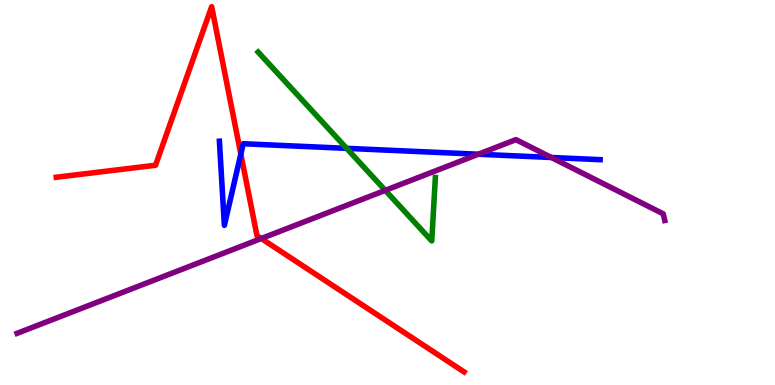[{'lines': ['blue', 'red'], 'intersections': [{'x': 3.11, 'y': 6.0}]}, {'lines': ['green', 'red'], 'intersections': []}, {'lines': ['purple', 'red'], 'intersections': [{'x': 3.37, 'y': 3.8}]}, {'lines': ['blue', 'green'], 'intersections': [{'x': 4.47, 'y': 6.15}]}, {'lines': ['blue', 'purple'], 'intersections': [{'x': 6.17, 'y': 5.99}, {'x': 7.11, 'y': 5.91}]}, {'lines': ['green', 'purple'], 'intersections': [{'x': 4.97, 'y': 5.06}]}]